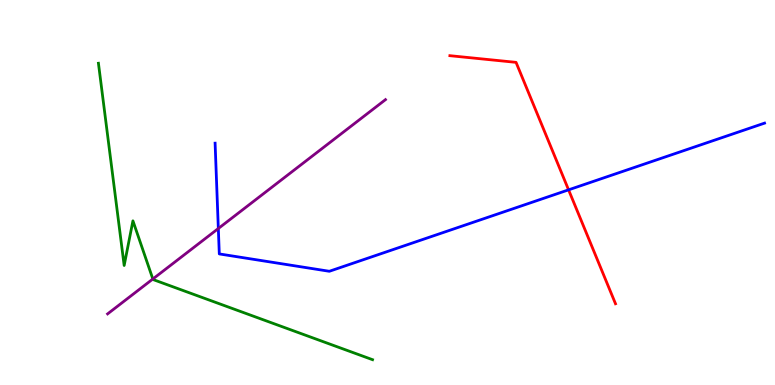[{'lines': ['blue', 'red'], 'intersections': [{'x': 7.34, 'y': 5.07}]}, {'lines': ['green', 'red'], 'intersections': []}, {'lines': ['purple', 'red'], 'intersections': []}, {'lines': ['blue', 'green'], 'intersections': []}, {'lines': ['blue', 'purple'], 'intersections': [{'x': 2.82, 'y': 4.06}]}, {'lines': ['green', 'purple'], 'intersections': [{'x': 1.97, 'y': 2.75}]}]